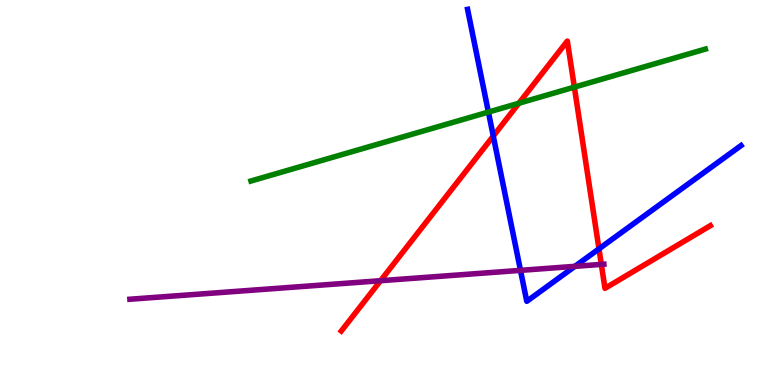[{'lines': ['blue', 'red'], 'intersections': [{'x': 6.36, 'y': 6.47}, {'x': 7.73, 'y': 3.54}]}, {'lines': ['green', 'red'], 'intersections': [{'x': 6.7, 'y': 7.32}, {'x': 7.41, 'y': 7.74}]}, {'lines': ['purple', 'red'], 'intersections': [{'x': 4.91, 'y': 2.71}, {'x': 7.76, 'y': 3.13}]}, {'lines': ['blue', 'green'], 'intersections': [{'x': 6.3, 'y': 7.09}]}, {'lines': ['blue', 'purple'], 'intersections': [{'x': 6.72, 'y': 2.98}, {'x': 7.42, 'y': 3.08}]}, {'lines': ['green', 'purple'], 'intersections': []}]